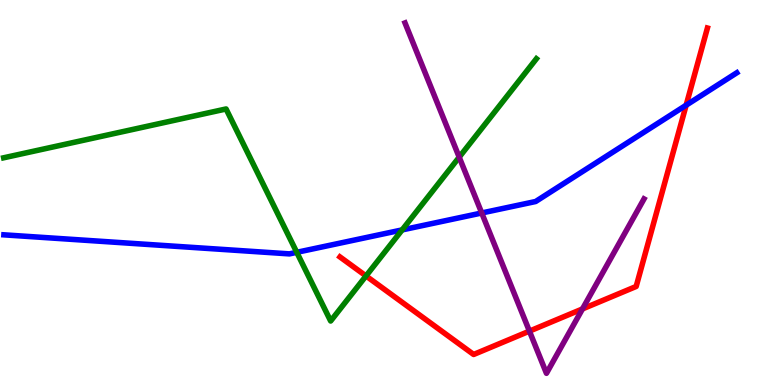[{'lines': ['blue', 'red'], 'intersections': [{'x': 8.85, 'y': 7.27}]}, {'lines': ['green', 'red'], 'intersections': [{'x': 4.72, 'y': 2.83}]}, {'lines': ['purple', 'red'], 'intersections': [{'x': 6.83, 'y': 1.4}, {'x': 7.52, 'y': 1.98}]}, {'lines': ['blue', 'green'], 'intersections': [{'x': 3.83, 'y': 3.45}, {'x': 5.19, 'y': 4.03}]}, {'lines': ['blue', 'purple'], 'intersections': [{'x': 6.22, 'y': 4.47}]}, {'lines': ['green', 'purple'], 'intersections': [{'x': 5.93, 'y': 5.92}]}]